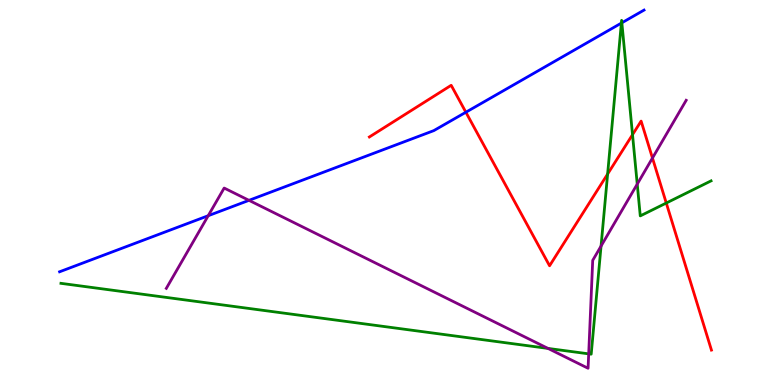[{'lines': ['blue', 'red'], 'intersections': [{'x': 6.01, 'y': 7.08}]}, {'lines': ['green', 'red'], 'intersections': [{'x': 7.84, 'y': 5.48}, {'x': 8.16, 'y': 6.5}, {'x': 8.6, 'y': 4.73}]}, {'lines': ['purple', 'red'], 'intersections': [{'x': 8.42, 'y': 5.9}]}, {'lines': ['blue', 'green'], 'intersections': [{'x': 8.02, 'y': 9.4}, {'x': 8.02, 'y': 9.41}]}, {'lines': ['blue', 'purple'], 'intersections': [{'x': 2.69, 'y': 4.4}, {'x': 3.21, 'y': 4.8}]}, {'lines': ['green', 'purple'], 'intersections': [{'x': 7.07, 'y': 0.95}, {'x': 7.6, 'y': 0.809}, {'x': 7.76, 'y': 3.61}, {'x': 8.22, 'y': 5.22}]}]